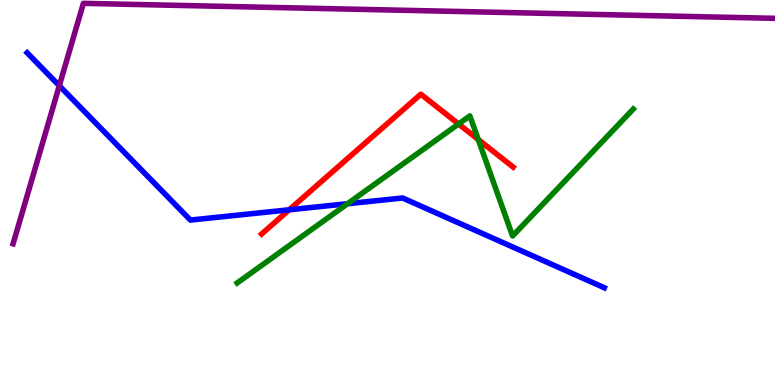[{'lines': ['blue', 'red'], 'intersections': [{'x': 3.73, 'y': 4.55}]}, {'lines': ['green', 'red'], 'intersections': [{'x': 5.92, 'y': 6.78}, {'x': 6.17, 'y': 6.38}]}, {'lines': ['purple', 'red'], 'intersections': []}, {'lines': ['blue', 'green'], 'intersections': [{'x': 4.48, 'y': 4.71}]}, {'lines': ['blue', 'purple'], 'intersections': [{'x': 0.765, 'y': 7.77}]}, {'lines': ['green', 'purple'], 'intersections': []}]